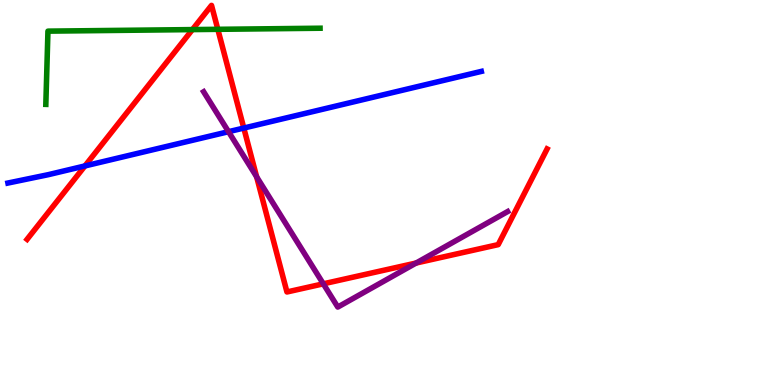[{'lines': ['blue', 'red'], 'intersections': [{'x': 1.1, 'y': 5.69}, {'x': 3.15, 'y': 6.67}]}, {'lines': ['green', 'red'], 'intersections': [{'x': 2.48, 'y': 9.23}, {'x': 2.81, 'y': 9.24}]}, {'lines': ['purple', 'red'], 'intersections': [{'x': 3.31, 'y': 5.41}, {'x': 4.17, 'y': 2.63}, {'x': 5.37, 'y': 3.17}]}, {'lines': ['blue', 'green'], 'intersections': []}, {'lines': ['blue', 'purple'], 'intersections': [{'x': 2.95, 'y': 6.58}]}, {'lines': ['green', 'purple'], 'intersections': []}]